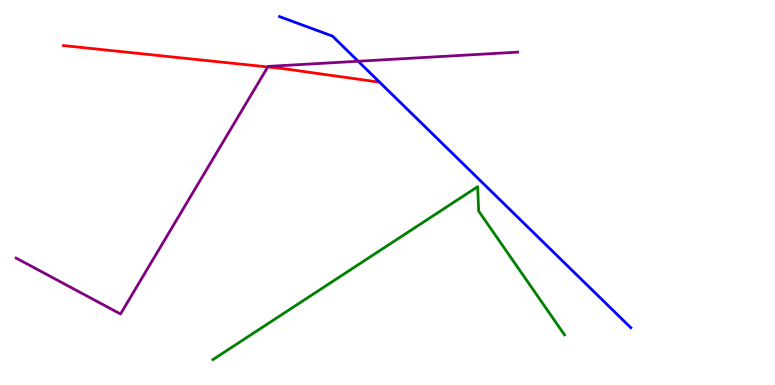[{'lines': ['blue', 'red'], 'intersections': []}, {'lines': ['green', 'red'], 'intersections': []}, {'lines': ['purple', 'red'], 'intersections': [{'x': 3.46, 'y': 8.26}]}, {'lines': ['blue', 'green'], 'intersections': []}, {'lines': ['blue', 'purple'], 'intersections': [{'x': 4.62, 'y': 8.41}]}, {'lines': ['green', 'purple'], 'intersections': []}]